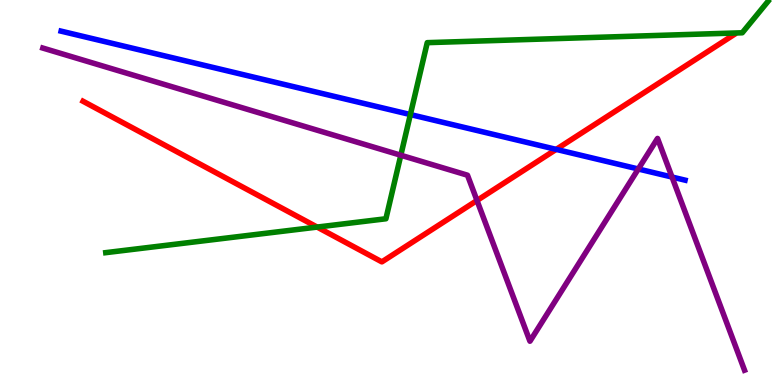[{'lines': ['blue', 'red'], 'intersections': [{'x': 7.18, 'y': 6.12}]}, {'lines': ['green', 'red'], 'intersections': [{'x': 4.09, 'y': 4.1}]}, {'lines': ['purple', 'red'], 'intersections': [{'x': 6.15, 'y': 4.79}]}, {'lines': ['blue', 'green'], 'intersections': [{'x': 5.3, 'y': 7.02}]}, {'lines': ['blue', 'purple'], 'intersections': [{'x': 8.24, 'y': 5.61}, {'x': 8.67, 'y': 5.4}]}, {'lines': ['green', 'purple'], 'intersections': [{'x': 5.17, 'y': 5.97}]}]